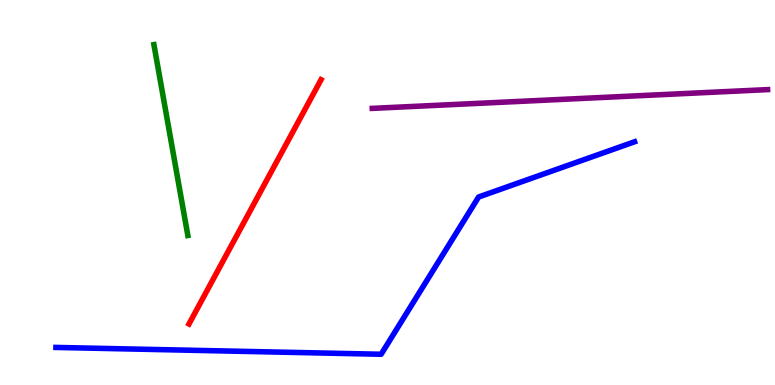[{'lines': ['blue', 'red'], 'intersections': []}, {'lines': ['green', 'red'], 'intersections': []}, {'lines': ['purple', 'red'], 'intersections': []}, {'lines': ['blue', 'green'], 'intersections': []}, {'lines': ['blue', 'purple'], 'intersections': []}, {'lines': ['green', 'purple'], 'intersections': []}]